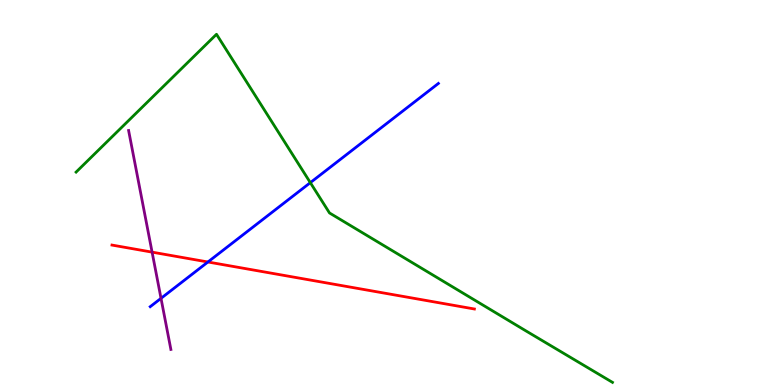[{'lines': ['blue', 'red'], 'intersections': [{'x': 2.68, 'y': 3.2}]}, {'lines': ['green', 'red'], 'intersections': []}, {'lines': ['purple', 'red'], 'intersections': [{'x': 1.96, 'y': 3.45}]}, {'lines': ['blue', 'green'], 'intersections': [{'x': 4.0, 'y': 5.26}]}, {'lines': ['blue', 'purple'], 'intersections': [{'x': 2.08, 'y': 2.25}]}, {'lines': ['green', 'purple'], 'intersections': []}]